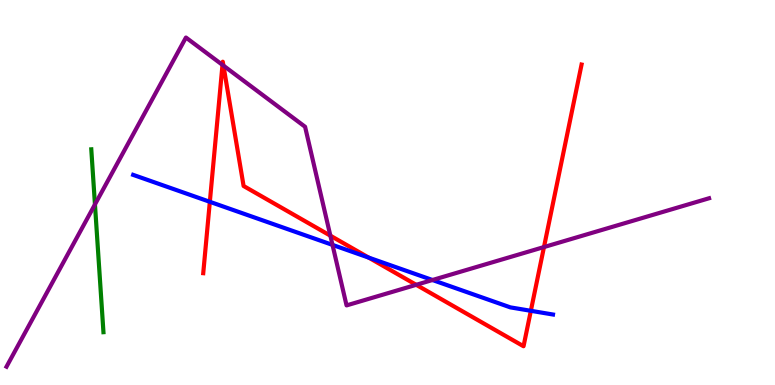[{'lines': ['blue', 'red'], 'intersections': [{'x': 2.71, 'y': 4.76}, {'x': 4.76, 'y': 3.31}, {'x': 6.85, 'y': 1.93}]}, {'lines': ['green', 'red'], 'intersections': []}, {'lines': ['purple', 'red'], 'intersections': [{'x': 2.87, 'y': 8.31}, {'x': 2.88, 'y': 8.3}, {'x': 4.26, 'y': 3.88}, {'x': 5.37, 'y': 2.6}, {'x': 7.02, 'y': 3.58}]}, {'lines': ['blue', 'green'], 'intersections': []}, {'lines': ['blue', 'purple'], 'intersections': [{'x': 4.29, 'y': 3.64}, {'x': 5.58, 'y': 2.73}]}, {'lines': ['green', 'purple'], 'intersections': [{'x': 1.23, 'y': 4.69}]}]